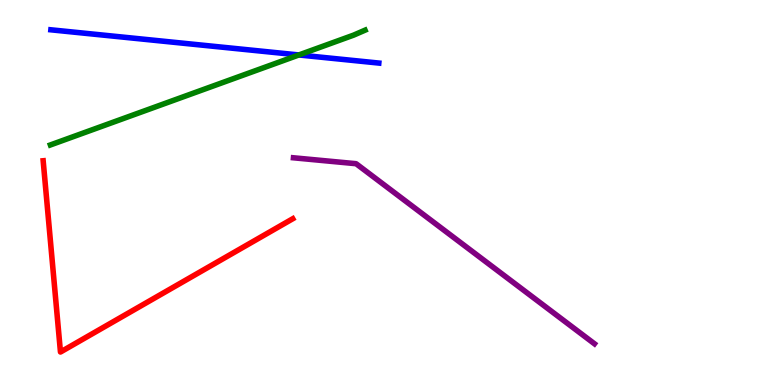[{'lines': ['blue', 'red'], 'intersections': []}, {'lines': ['green', 'red'], 'intersections': []}, {'lines': ['purple', 'red'], 'intersections': []}, {'lines': ['blue', 'green'], 'intersections': [{'x': 3.86, 'y': 8.57}]}, {'lines': ['blue', 'purple'], 'intersections': []}, {'lines': ['green', 'purple'], 'intersections': []}]